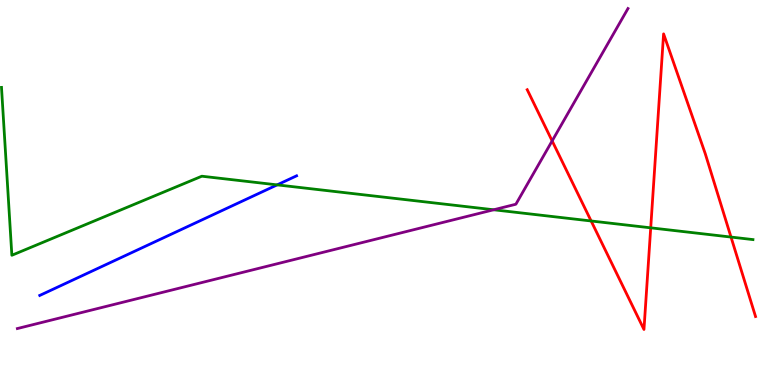[{'lines': ['blue', 'red'], 'intersections': []}, {'lines': ['green', 'red'], 'intersections': [{'x': 7.63, 'y': 4.26}, {'x': 8.4, 'y': 4.08}, {'x': 9.43, 'y': 3.84}]}, {'lines': ['purple', 'red'], 'intersections': [{'x': 7.12, 'y': 6.34}]}, {'lines': ['blue', 'green'], 'intersections': [{'x': 3.58, 'y': 5.2}]}, {'lines': ['blue', 'purple'], 'intersections': []}, {'lines': ['green', 'purple'], 'intersections': [{'x': 6.37, 'y': 4.55}]}]